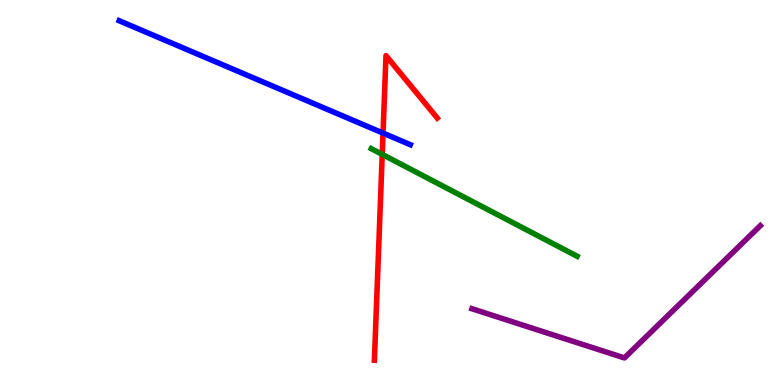[{'lines': ['blue', 'red'], 'intersections': [{'x': 4.94, 'y': 6.54}]}, {'lines': ['green', 'red'], 'intersections': [{'x': 4.93, 'y': 5.99}]}, {'lines': ['purple', 'red'], 'intersections': []}, {'lines': ['blue', 'green'], 'intersections': []}, {'lines': ['blue', 'purple'], 'intersections': []}, {'lines': ['green', 'purple'], 'intersections': []}]